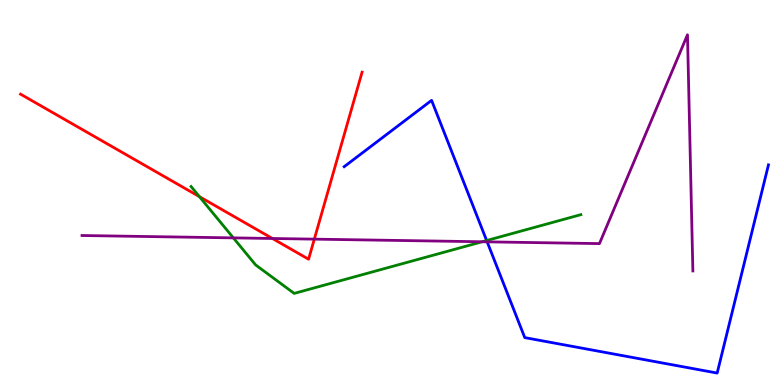[{'lines': ['blue', 'red'], 'intersections': []}, {'lines': ['green', 'red'], 'intersections': [{'x': 2.57, 'y': 4.89}]}, {'lines': ['purple', 'red'], 'intersections': [{'x': 3.51, 'y': 3.81}, {'x': 4.06, 'y': 3.79}]}, {'lines': ['blue', 'green'], 'intersections': [{'x': 6.28, 'y': 3.75}]}, {'lines': ['blue', 'purple'], 'intersections': [{'x': 6.29, 'y': 3.72}]}, {'lines': ['green', 'purple'], 'intersections': [{'x': 3.01, 'y': 3.82}, {'x': 6.22, 'y': 3.72}]}]